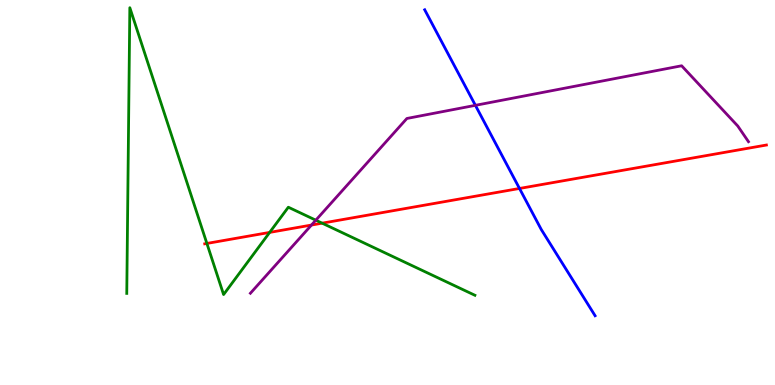[{'lines': ['blue', 'red'], 'intersections': [{'x': 6.7, 'y': 5.1}]}, {'lines': ['green', 'red'], 'intersections': [{'x': 2.67, 'y': 3.68}, {'x': 3.48, 'y': 3.96}, {'x': 4.16, 'y': 4.2}]}, {'lines': ['purple', 'red'], 'intersections': [{'x': 4.02, 'y': 4.15}]}, {'lines': ['blue', 'green'], 'intersections': []}, {'lines': ['blue', 'purple'], 'intersections': [{'x': 6.13, 'y': 7.26}]}, {'lines': ['green', 'purple'], 'intersections': [{'x': 4.08, 'y': 4.28}]}]